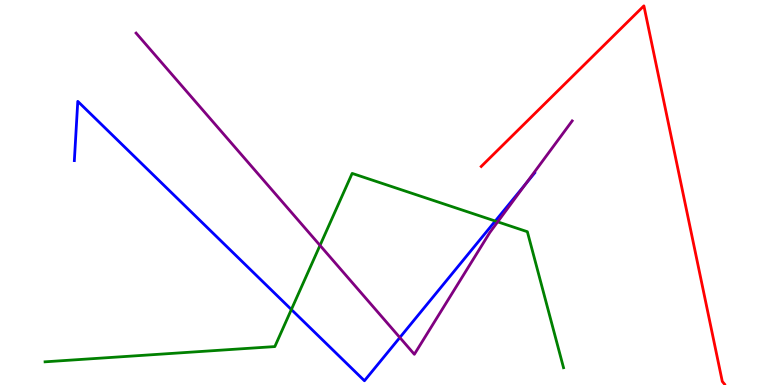[{'lines': ['blue', 'red'], 'intersections': []}, {'lines': ['green', 'red'], 'intersections': []}, {'lines': ['purple', 'red'], 'intersections': []}, {'lines': ['blue', 'green'], 'intersections': [{'x': 3.76, 'y': 1.96}, {'x': 6.39, 'y': 4.26}]}, {'lines': ['blue', 'purple'], 'intersections': [{'x': 5.16, 'y': 1.23}, {'x': 6.78, 'y': 5.23}]}, {'lines': ['green', 'purple'], 'intersections': [{'x': 4.13, 'y': 3.63}, {'x': 6.42, 'y': 4.24}]}]